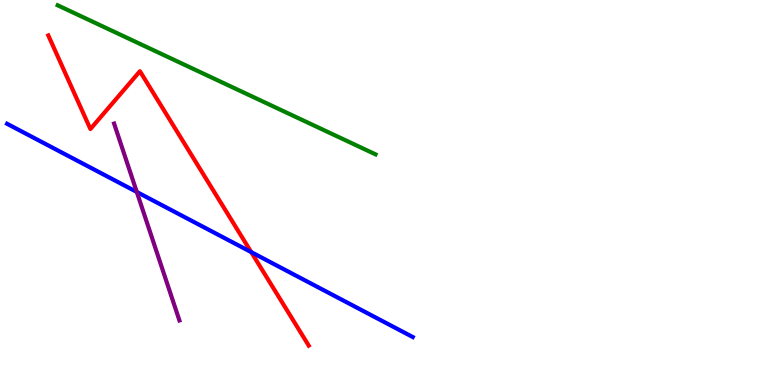[{'lines': ['blue', 'red'], 'intersections': [{'x': 3.24, 'y': 3.45}]}, {'lines': ['green', 'red'], 'intersections': []}, {'lines': ['purple', 'red'], 'intersections': []}, {'lines': ['blue', 'green'], 'intersections': []}, {'lines': ['blue', 'purple'], 'intersections': [{'x': 1.77, 'y': 5.01}]}, {'lines': ['green', 'purple'], 'intersections': []}]